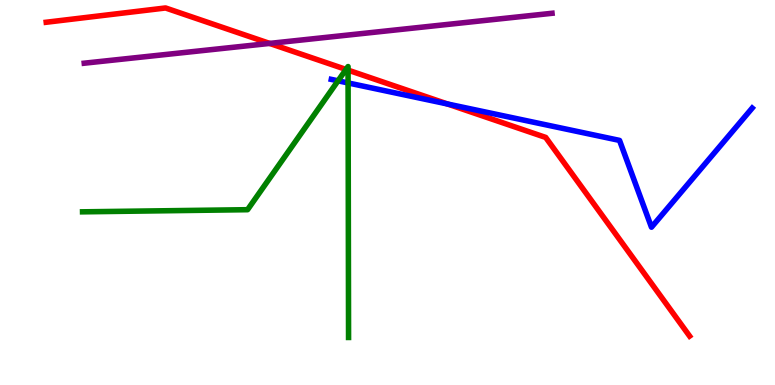[{'lines': ['blue', 'red'], 'intersections': [{'x': 5.77, 'y': 7.3}]}, {'lines': ['green', 'red'], 'intersections': [{'x': 4.46, 'y': 8.2}, {'x': 4.49, 'y': 8.18}]}, {'lines': ['purple', 'red'], 'intersections': [{'x': 3.48, 'y': 8.87}]}, {'lines': ['blue', 'green'], 'intersections': [{'x': 4.36, 'y': 7.9}, {'x': 4.49, 'y': 7.85}]}, {'lines': ['blue', 'purple'], 'intersections': []}, {'lines': ['green', 'purple'], 'intersections': []}]